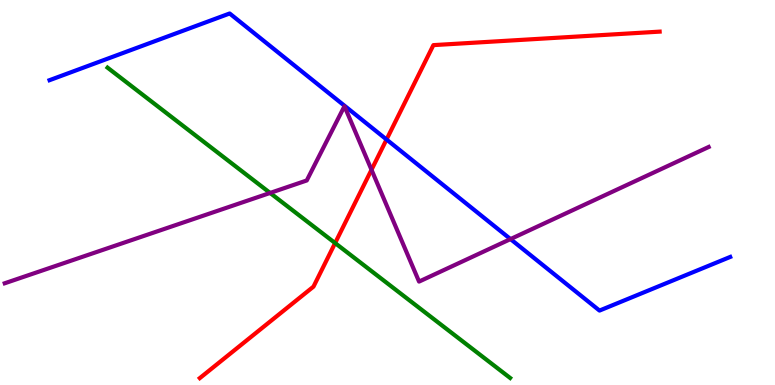[{'lines': ['blue', 'red'], 'intersections': [{'x': 4.99, 'y': 6.38}]}, {'lines': ['green', 'red'], 'intersections': [{'x': 4.32, 'y': 3.69}]}, {'lines': ['purple', 'red'], 'intersections': [{'x': 4.79, 'y': 5.59}]}, {'lines': ['blue', 'green'], 'intersections': []}, {'lines': ['blue', 'purple'], 'intersections': [{'x': 6.59, 'y': 3.79}]}, {'lines': ['green', 'purple'], 'intersections': [{'x': 3.49, 'y': 4.99}]}]